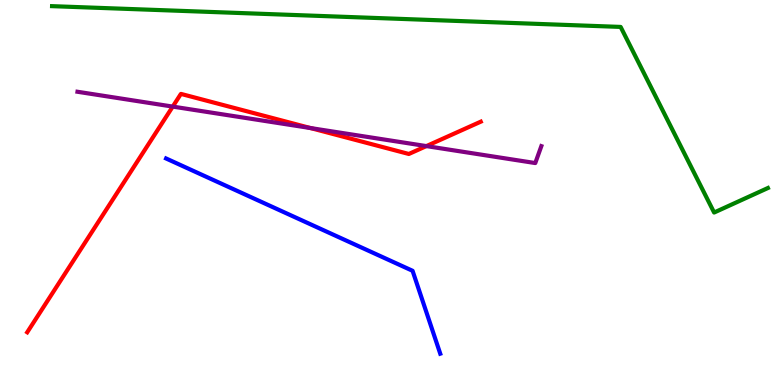[{'lines': ['blue', 'red'], 'intersections': []}, {'lines': ['green', 'red'], 'intersections': []}, {'lines': ['purple', 'red'], 'intersections': [{'x': 2.23, 'y': 7.23}, {'x': 4.01, 'y': 6.67}, {'x': 5.5, 'y': 6.21}]}, {'lines': ['blue', 'green'], 'intersections': []}, {'lines': ['blue', 'purple'], 'intersections': []}, {'lines': ['green', 'purple'], 'intersections': []}]